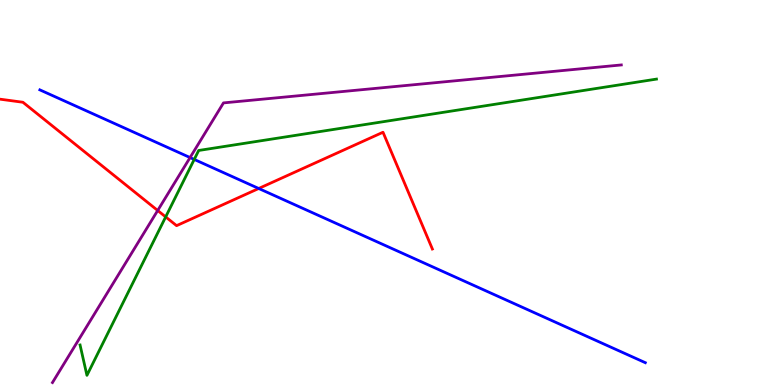[{'lines': ['blue', 'red'], 'intersections': [{'x': 3.34, 'y': 5.1}]}, {'lines': ['green', 'red'], 'intersections': [{'x': 2.14, 'y': 4.37}]}, {'lines': ['purple', 'red'], 'intersections': [{'x': 2.03, 'y': 4.53}]}, {'lines': ['blue', 'green'], 'intersections': [{'x': 2.51, 'y': 5.86}]}, {'lines': ['blue', 'purple'], 'intersections': [{'x': 2.45, 'y': 5.91}]}, {'lines': ['green', 'purple'], 'intersections': []}]